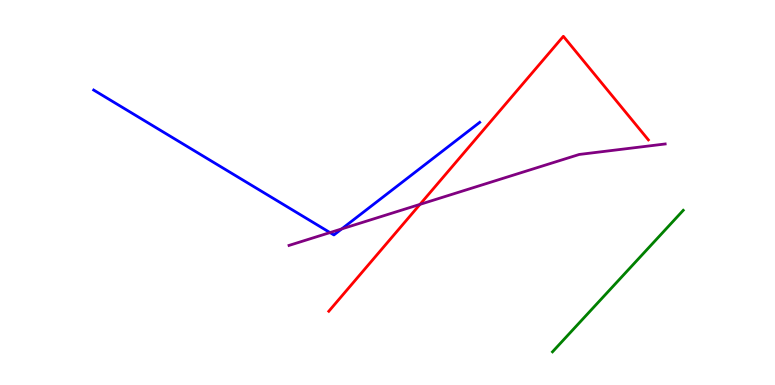[{'lines': ['blue', 'red'], 'intersections': []}, {'lines': ['green', 'red'], 'intersections': []}, {'lines': ['purple', 'red'], 'intersections': [{'x': 5.42, 'y': 4.69}]}, {'lines': ['blue', 'green'], 'intersections': []}, {'lines': ['blue', 'purple'], 'intersections': [{'x': 4.26, 'y': 3.96}, {'x': 4.41, 'y': 4.05}]}, {'lines': ['green', 'purple'], 'intersections': []}]